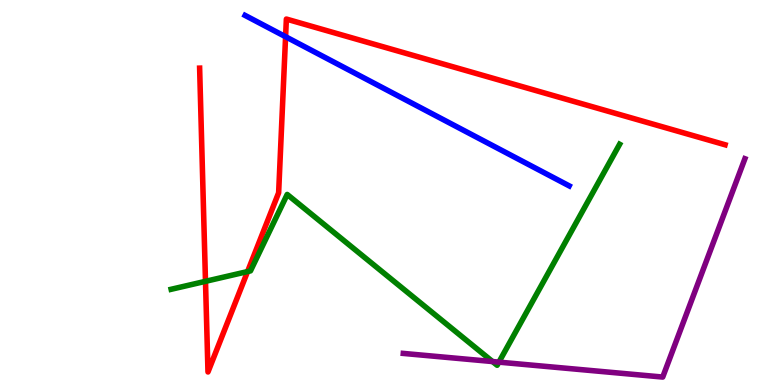[{'lines': ['blue', 'red'], 'intersections': [{'x': 3.68, 'y': 9.05}]}, {'lines': ['green', 'red'], 'intersections': [{'x': 2.65, 'y': 2.69}, {'x': 3.19, 'y': 2.95}]}, {'lines': ['purple', 'red'], 'intersections': []}, {'lines': ['blue', 'green'], 'intersections': []}, {'lines': ['blue', 'purple'], 'intersections': []}, {'lines': ['green', 'purple'], 'intersections': [{'x': 6.36, 'y': 0.609}, {'x': 6.44, 'y': 0.594}]}]